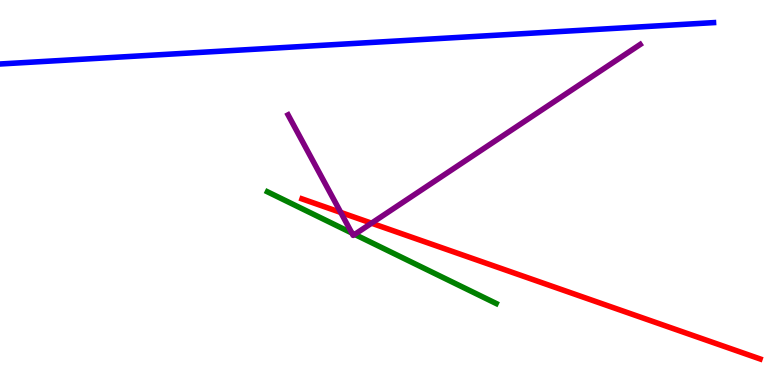[{'lines': ['blue', 'red'], 'intersections': []}, {'lines': ['green', 'red'], 'intersections': []}, {'lines': ['purple', 'red'], 'intersections': [{'x': 4.4, 'y': 4.48}, {'x': 4.79, 'y': 4.2}]}, {'lines': ['blue', 'green'], 'intersections': []}, {'lines': ['blue', 'purple'], 'intersections': []}, {'lines': ['green', 'purple'], 'intersections': [{'x': 4.54, 'y': 3.95}, {'x': 4.58, 'y': 3.91}]}]